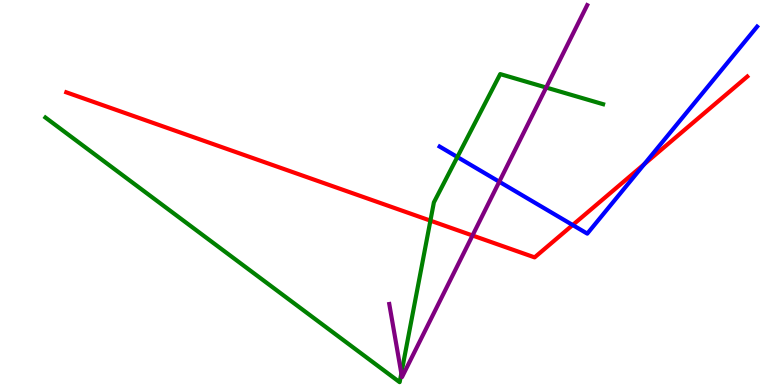[{'lines': ['blue', 'red'], 'intersections': [{'x': 7.39, 'y': 4.16}, {'x': 8.31, 'y': 5.74}]}, {'lines': ['green', 'red'], 'intersections': [{'x': 5.55, 'y': 4.27}]}, {'lines': ['purple', 'red'], 'intersections': [{'x': 6.1, 'y': 3.88}]}, {'lines': ['blue', 'green'], 'intersections': [{'x': 5.9, 'y': 5.92}]}, {'lines': ['blue', 'purple'], 'intersections': [{'x': 6.44, 'y': 5.28}]}, {'lines': ['green', 'purple'], 'intersections': [{'x': 5.18, 'y': 0.301}, {'x': 7.05, 'y': 7.73}]}]